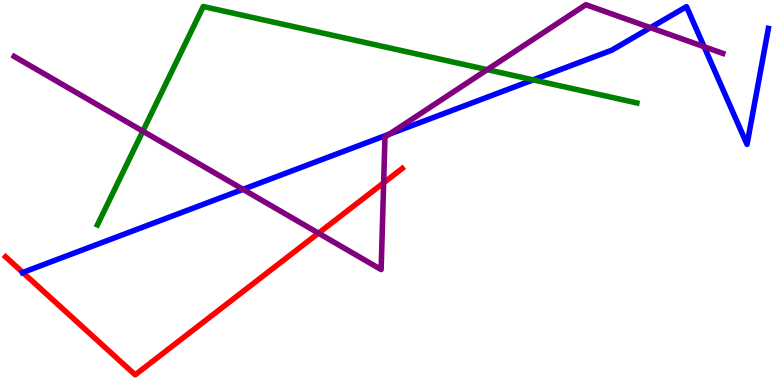[{'lines': ['blue', 'red'], 'intersections': [{'x': 0.294, 'y': 2.92}]}, {'lines': ['green', 'red'], 'intersections': []}, {'lines': ['purple', 'red'], 'intersections': [{'x': 4.11, 'y': 3.94}, {'x': 4.95, 'y': 5.25}]}, {'lines': ['blue', 'green'], 'intersections': [{'x': 6.88, 'y': 7.93}]}, {'lines': ['blue', 'purple'], 'intersections': [{'x': 3.14, 'y': 5.08}, {'x': 5.02, 'y': 6.52}, {'x': 8.39, 'y': 9.28}, {'x': 9.09, 'y': 8.79}]}, {'lines': ['green', 'purple'], 'intersections': [{'x': 1.84, 'y': 6.59}, {'x': 6.29, 'y': 8.19}]}]